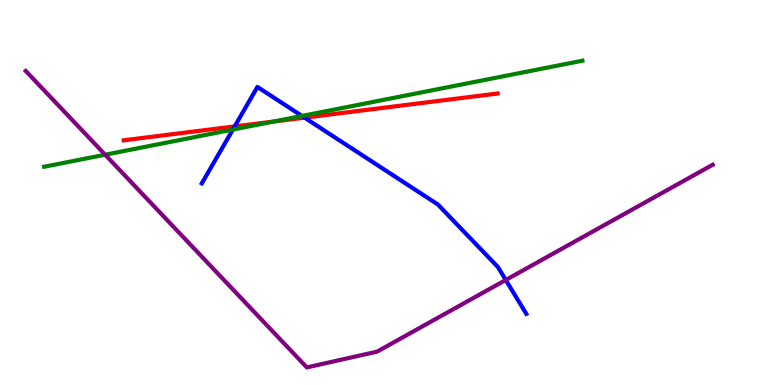[{'lines': ['blue', 'red'], 'intersections': [{'x': 3.03, 'y': 6.72}, {'x': 3.93, 'y': 6.94}]}, {'lines': ['green', 'red'], 'intersections': [{'x': 3.53, 'y': 6.84}]}, {'lines': ['purple', 'red'], 'intersections': []}, {'lines': ['blue', 'green'], 'intersections': [{'x': 3.0, 'y': 6.63}, {'x': 3.9, 'y': 6.99}]}, {'lines': ['blue', 'purple'], 'intersections': [{'x': 6.53, 'y': 2.73}]}, {'lines': ['green', 'purple'], 'intersections': [{'x': 1.36, 'y': 5.98}]}]